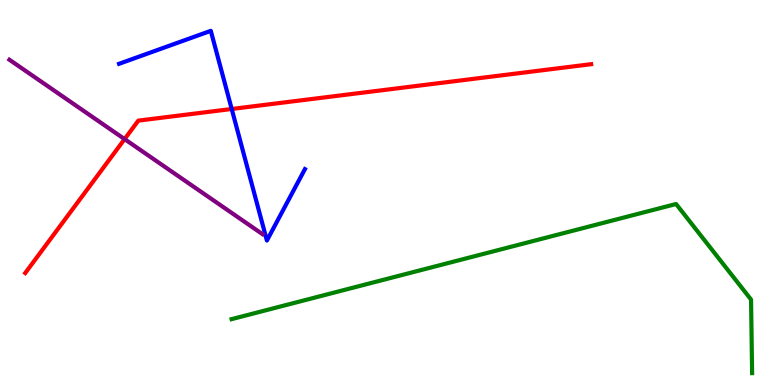[{'lines': ['blue', 'red'], 'intersections': [{'x': 2.99, 'y': 7.17}]}, {'lines': ['green', 'red'], 'intersections': []}, {'lines': ['purple', 'red'], 'intersections': [{'x': 1.61, 'y': 6.39}]}, {'lines': ['blue', 'green'], 'intersections': []}, {'lines': ['blue', 'purple'], 'intersections': []}, {'lines': ['green', 'purple'], 'intersections': []}]